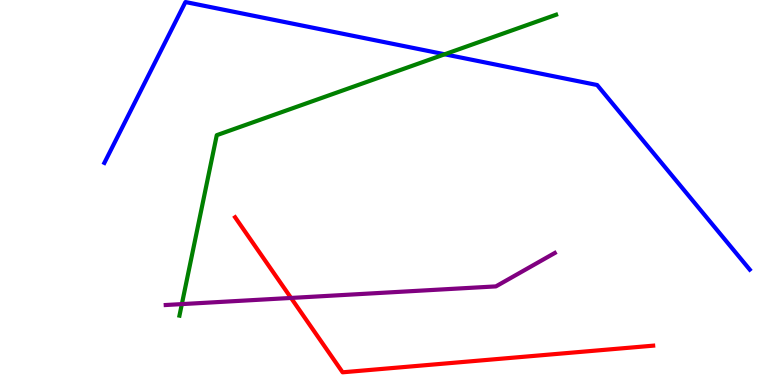[{'lines': ['blue', 'red'], 'intersections': []}, {'lines': ['green', 'red'], 'intersections': []}, {'lines': ['purple', 'red'], 'intersections': [{'x': 3.76, 'y': 2.26}]}, {'lines': ['blue', 'green'], 'intersections': [{'x': 5.74, 'y': 8.59}]}, {'lines': ['blue', 'purple'], 'intersections': []}, {'lines': ['green', 'purple'], 'intersections': [{'x': 2.35, 'y': 2.1}]}]